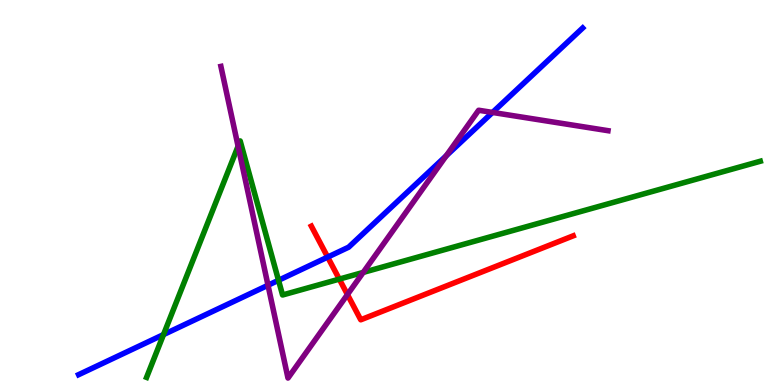[{'lines': ['blue', 'red'], 'intersections': [{'x': 4.23, 'y': 3.32}]}, {'lines': ['green', 'red'], 'intersections': [{'x': 4.38, 'y': 2.75}]}, {'lines': ['purple', 'red'], 'intersections': [{'x': 4.48, 'y': 2.35}]}, {'lines': ['blue', 'green'], 'intersections': [{'x': 2.11, 'y': 1.31}, {'x': 3.59, 'y': 2.72}]}, {'lines': ['blue', 'purple'], 'intersections': [{'x': 3.46, 'y': 2.59}, {'x': 5.76, 'y': 5.95}, {'x': 6.36, 'y': 7.08}]}, {'lines': ['green', 'purple'], 'intersections': [{'x': 3.07, 'y': 6.2}, {'x': 4.69, 'y': 2.92}]}]